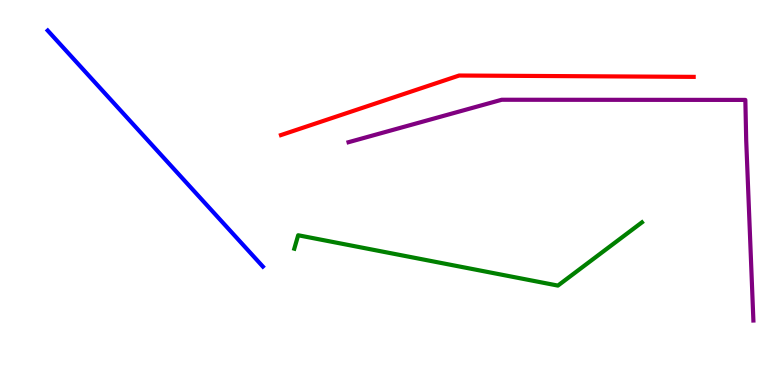[{'lines': ['blue', 'red'], 'intersections': []}, {'lines': ['green', 'red'], 'intersections': []}, {'lines': ['purple', 'red'], 'intersections': []}, {'lines': ['blue', 'green'], 'intersections': []}, {'lines': ['blue', 'purple'], 'intersections': []}, {'lines': ['green', 'purple'], 'intersections': []}]